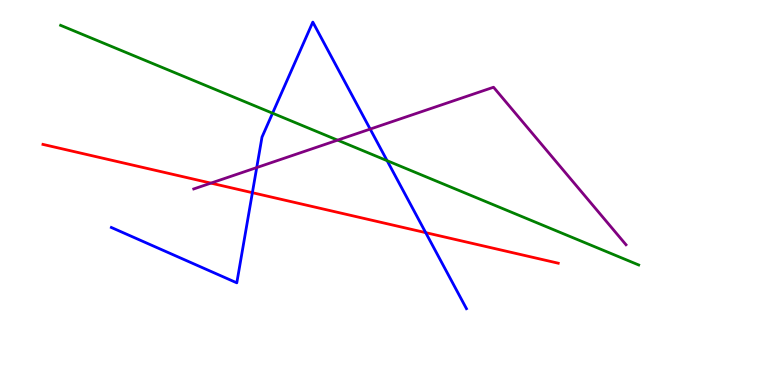[{'lines': ['blue', 'red'], 'intersections': [{'x': 3.26, 'y': 5.0}, {'x': 5.49, 'y': 3.96}]}, {'lines': ['green', 'red'], 'intersections': []}, {'lines': ['purple', 'red'], 'intersections': [{'x': 2.72, 'y': 5.24}]}, {'lines': ['blue', 'green'], 'intersections': [{'x': 3.52, 'y': 7.06}, {'x': 5.0, 'y': 5.83}]}, {'lines': ['blue', 'purple'], 'intersections': [{'x': 3.31, 'y': 5.65}, {'x': 4.78, 'y': 6.65}]}, {'lines': ['green', 'purple'], 'intersections': [{'x': 4.36, 'y': 6.36}]}]